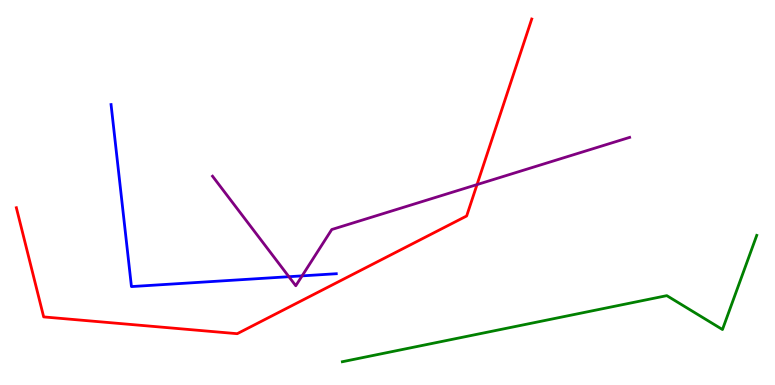[{'lines': ['blue', 'red'], 'intersections': []}, {'lines': ['green', 'red'], 'intersections': []}, {'lines': ['purple', 'red'], 'intersections': [{'x': 6.16, 'y': 5.21}]}, {'lines': ['blue', 'green'], 'intersections': []}, {'lines': ['blue', 'purple'], 'intersections': [{'x': 3.73, 'y': 2.81}, {'x': 3.9, 'y': 2.83}]}, {'lines': ['green', 'purple'], 'intersections': []}]